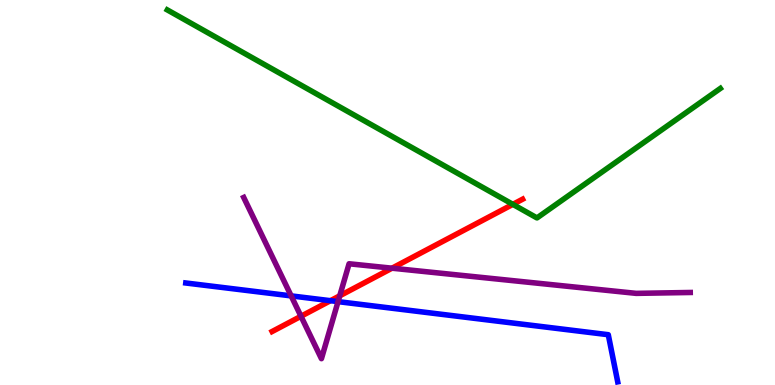[{'lines': ['blue', 'red'], 'intersections': [{'x': 4.26, 'y': 2.19}]}, {'lines': ['green', 'red'], 'intersections': [{'x': 6.62, 'y': 4.69}]}, {'lines': ['purple', 'red'], 'intersections': [{'x': 3.88, 'y': 1.79}, {'x': 4.38, 'y': 2.32}, {'x': 5.06, 'y': 3.03}]}, {'lines': ['blue', 'green'], 'intersections': []}, {'lines': ['blue', 'purple'], 'intersections': [{'x': 3.76, 'y': 2.31}, {'x': 4.36, 'y': 2.17}]}, {'lines': ['green', 'purple'], 'intersections': []}]